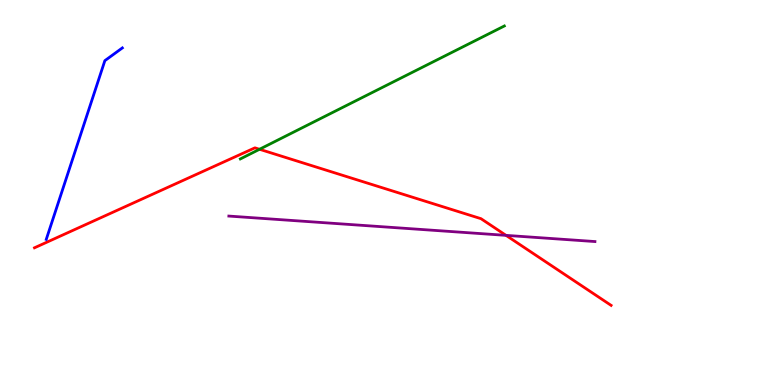[{'lines': ['blue', 'red'], 'intersections': []}, {'lines': ['green', 'red'], 'intersections': [{'x': 3.35, 'y': 6.12}]}, {'lines': ['purple', 'red'], 'intersections': [{'x': 6.53, 'y': 3.89}]}, {'lines': ['blue', 'green'], 'intersections': []}, {'lines': ['blue', 'purple'], 'intersections': []}, {'lines': ['green', 'purple'], 'intersections': []}]